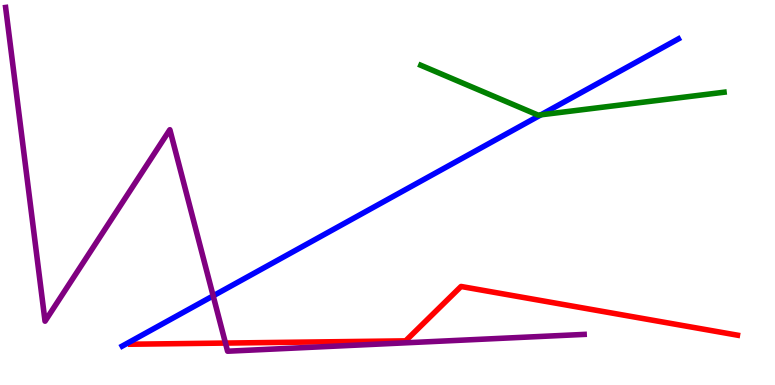[{'lines': ['blue', 'red'], 'intersections': []}, {'lines': ['green', 'red'], 'intersections': []}, {'lines': ['purple', 'red'], 'intersections': [{'x': 2.91, 'y': 1.09}]}, {'lines': ['blue', 'green'], 'intersections': [{'x': 6.98, 'y': 7.02}]}, {'lines': ['blue', 'purple'], 'intersections': [{'x': 2.75, 'y': 2.32}]}, {'lines': ['green', 'purple'], 'intersections': []}]